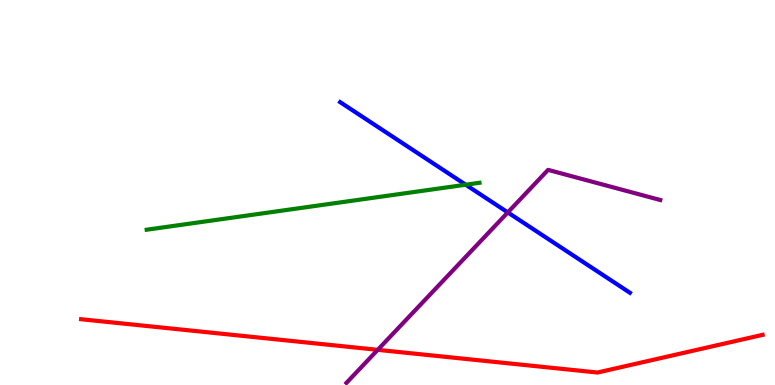[{'lines': ['blue', 'red'], 'intersections': []}, {'lines': ['green', 'red'], 'intersections': []}, {'lines': ['purple', 'red'], 'intersections': [{'x': 4.87, 'y': 0.913}]}, {'lines': ['blue', 'green'], 'intersections': [{'x': 6.01, 'y': 5.2}]}, {'lines': ['blue', 'purple'], 'intersections': [{'x': 6.55, 'y': 4.48}]}, {'lines': ['green', 'purple'], 'intersections': []}]